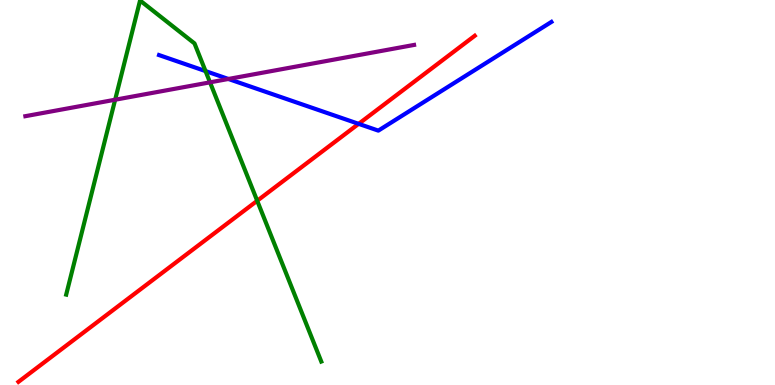[{'lines': ['blue', 'red'], 'intersections': [{'x': 4.63, 'y': 6.78}]}, {'lines': ['green', 'red'], 'intersections': [{'x': 3.32, 'y': 4.79}]}, {'lines': ['purple', 'red'], 'intersections': []}, {'lines': ['blue', 'green'], 'intersections': [{'x': 2.65, 'y': 8.15}]}, {'lines': ['blue', 'purple'], 'intersections': [{'x': 2.95, 'y': 7.95}]}, {'lines': ['green', 'purple'], 'intersections': [{'x': 1.49, 'y': 7.41}, {'x': 2.71, 'y': 7.86}]}]